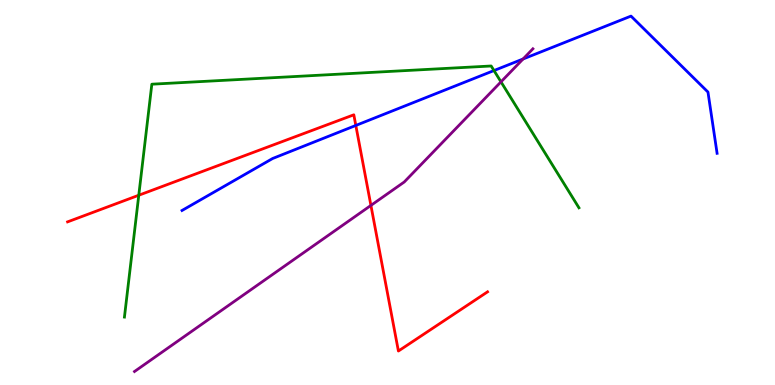[{'lines': ['blue', 'red'], 'intersections': [{'x': 4.59, 'y': 6.74}]}, {'lines': ['green', 'red'], 'intersections': [{'x': 1.79, 'y': 4.93}]}, {'lines': ['purple', 'red'], 'intersections': [{'x': 4.79, 'y': 4.66}]}, {'lines': ['blue', 'green'], 'intersections': [{'x': 6.37, 'y': 8.17}]}, {'lines': ['blue', 'purple'], 'intersections': [{'x': 6.75, 'y': 8.47}]}, {'lines': ['green', 'purple'], 'intersections': [{'x': 6.46, 'y': 7.87}]}]